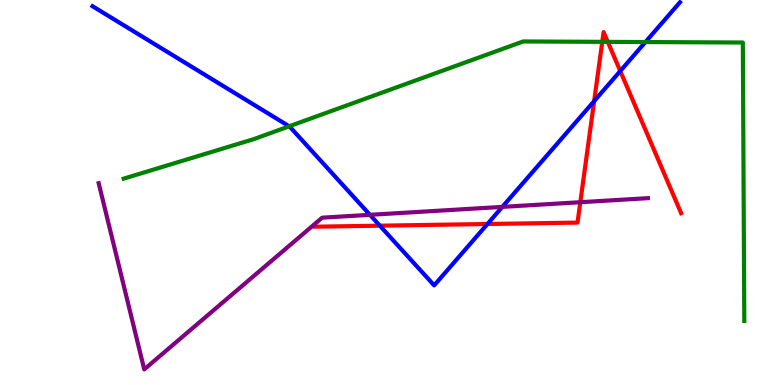[{'lines': ['blue', 'red'], 'intersections': [{'x': 4.9, 'y': 4.14}, {'x': 6.29, 'y': 4.18}, {'x': 7.67, 'y': 7.37}, {'x': 8.0, 'y': 8.15}]}, {'lines': ['green', 'red'], 'intersections': [{'x': 7.77, 'y': 8.91}, {'x': 7.84, 'y': 8.91}]}, {'lines': ['purple', 'red'], 'intersections': [{'x': 7.49, 'y': 4.75}]}, {'lines': ['blue', 'green'], 'intersections': [{'x': 3.73, 'y': 6.72}, {'x': 8.33, 'y': 8.91}]}, {'lines': ['blue', 'purple'], 'intersections': [{'x': 4.77, 'y': 4.42}, {'x': 6.48, 'y': 4.63}]}, {'lines': ['green', 'purple'], 'intersections': []}]